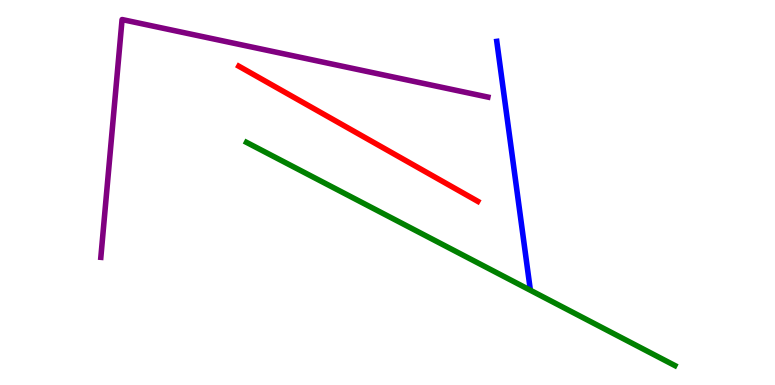[{'lines': ['blue', 'red'], 'intersections': []}, {'lines': ['green', 'red'], 'intersections': []}, {'lines': ['purple', 'red'], 'intersections': []}, {'lines': ['blue', 'green'], 'intersections': []}, {'lines': ['blue', 'purple'], 'intersections': []}, {'lines': ['green', 'purple'], 'intersections': []}]